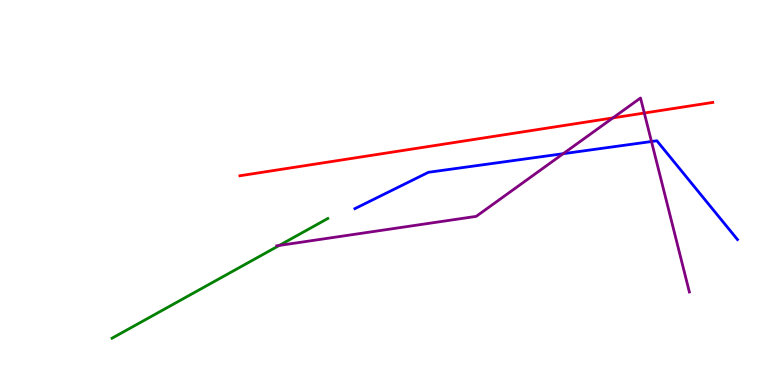[{'lines': ['blue', 'red'], 'intersections': []}, {'lines': ['green', 'red'], 'intersections': []}, {'lines': ['purple', 'red'], 'intersections': [{'x': 7.91, 'y': 6.94}, {'x': 8.31, 'y': 7.06}]}, {'lines': ['blue', 'green'], 'intersections': []}, {'lines': ['blue', 'purple'], 'intersections': [{'x': 7.27, 'y': 6.01}, {'x': 8.41, 'y': 6.32}]}, {'lines': ['green', 'purple'], 'intersections': [{'x': 3.6, 'y': 3.63}]}]